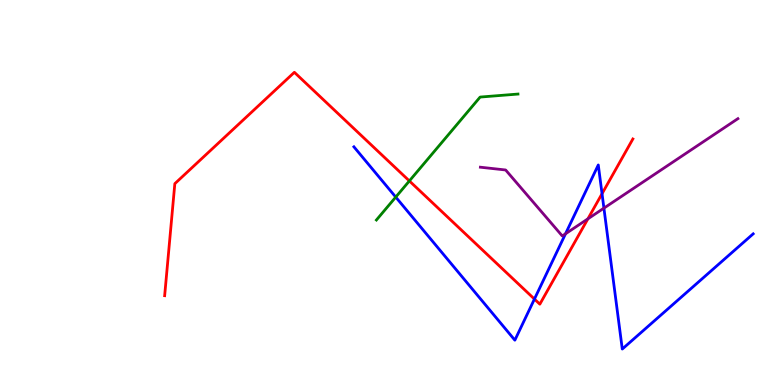[{'lines': ['blue', 'red'], 'intersections': [{'x': 6.9, 'y': 2.23}, {'x': 7.77, 'y': 4.97}]}, {'lines': ['green', 'red'], 'intersections': [{'x': 5.28, 'y': 5.3}]}, {'lines': ['purple', 'red'], 'intersections': [{'x': 7.59, 'y': 4.32}]}, {'lines': ['blue', 'green'], 'intersections': [{'x': 5.11, 'y': 4.88}]}, {'lines': ['blue', 'purple'], 'intersections': [{'x': 7.3, 'y': 3.93}, {'x': 7.79, 'y': 4.59}]}, {'lines': ['green', 'purple'], 'intersections': []}]